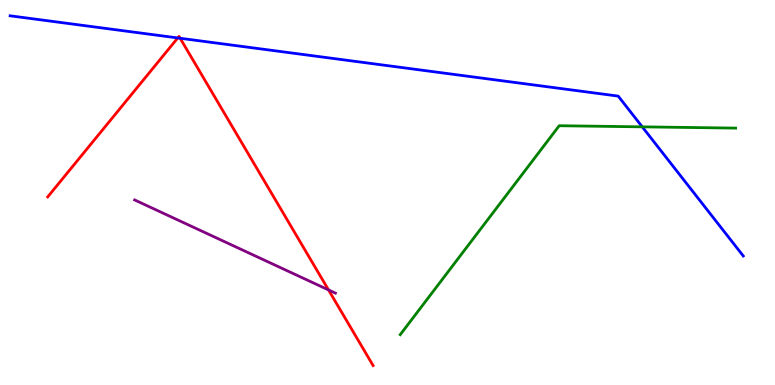[{'lines': ['blue', 'red'], 'intersections': [{'x': 2.29, 'y': 9.01}, {'x': 2.32, 'y': 9.01}]}, {'lines': ['green', 'red'], 'intersections': []}, {'lines': ['purple', 'red'], 'intersections': [{'x': 4.24, 'y': 2.47}]}, {'lines': ['blue', 'green'], 'intersections': [{'x': 8.29, 'y': 6.71}]}, {'lines': ['blue', 'purple'], 'intersections': []}, {'lines': ['green', 'purple'], 'intersections': []}]